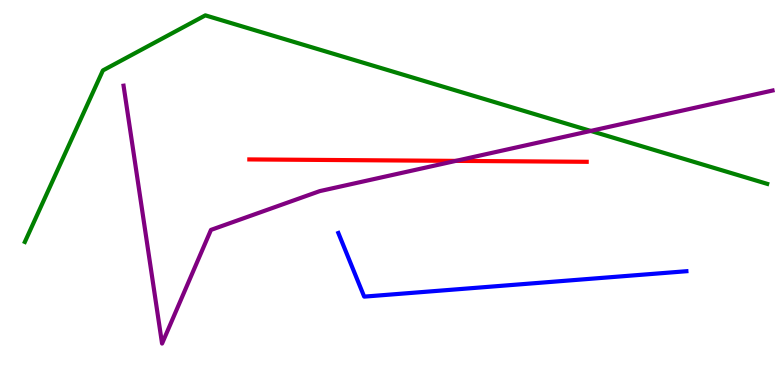[{'lines': ['blue', 'red'], 'intersections': []}, {'lines': ['green', 'red'], 'intersections': []}, {'lines': ['purple', 'red'], 'intersections': [{'x': 5.88, 'y': 5.82}]}, {'lines': ['blue', 'green'], 'intersections': []}, {'lines': ['blue', 'purple'], 'intersections': []}, {'lines': ['green', 'purple'], 'intersections': [{'x': 7.62, 'y': 6.6}]}]